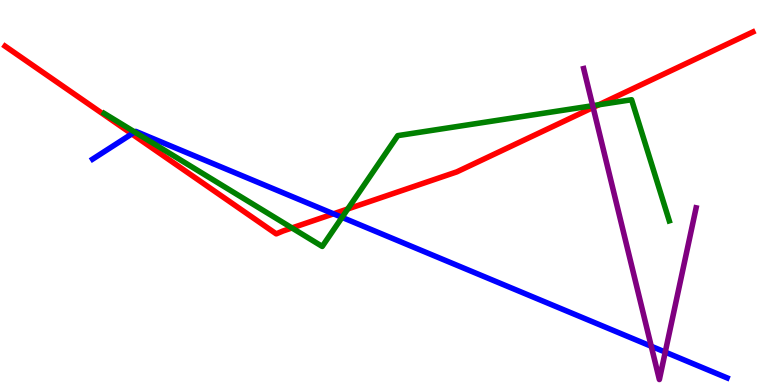[{'lines': ['blue', 'red'], 'intersections': [{'x': 1.7, 'y': 6.52}, {'x': 4.3, 'y': 4.45}]}, {'lines': ['green', 'red'], 'intersections': [{'x': 3.77, 'y': 4.08}, {'x': 4.49, 'y': 4.57}, {'x': 7.73, 'y': 7.28}]}, {'lines': ['purple', 'red'], 'intersections': [{'x': 7.65, 'y': 7.21}]}, {'lines': ['blue', 'green'], 'intersections': [{'x': 1.74, 'y': 6.57}, {'x': 4.41, 'y': 4.35}]}, {'lines': ['blue', 'purple'], 'intersections': [{'x': 8.4, 'y': 1.01}, {'x': 8.58, 'y': 0.855}]}, {'lines': ['green', 'purple'], 'intersections': [{'x': 7.65, 'y': 7.25}]}]